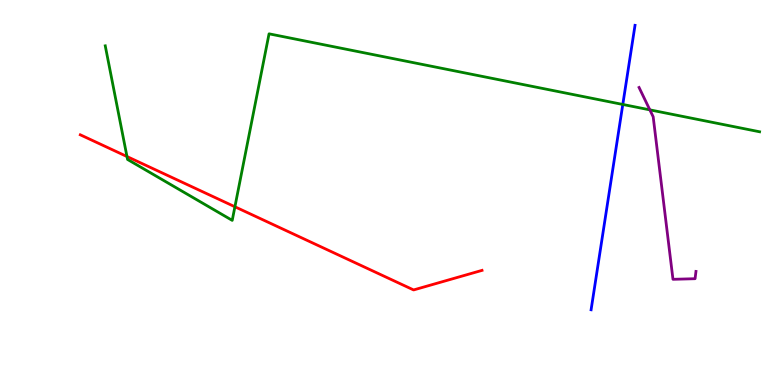[{'lines': ['blue', 'red'], 'intersections': []}, {'lines': ['green', 'red'], 'intersections': [{'x': 1.64, 'y': 5.93}, {'x': 3.03, 'y': 4.63}]}, {'lines': ['purple', 'red'], 'intersections': []}, {'lines': ['blue', 'green'], 'intersections': [{'x': 8.04, 'y': 7.29}]}, {'lines': ['blue', 'purple'], 'intersections': []}, {'lines': ['green', 'purple'], 'intersections': [{'x': 8.39, 'y': 7.15}]}]